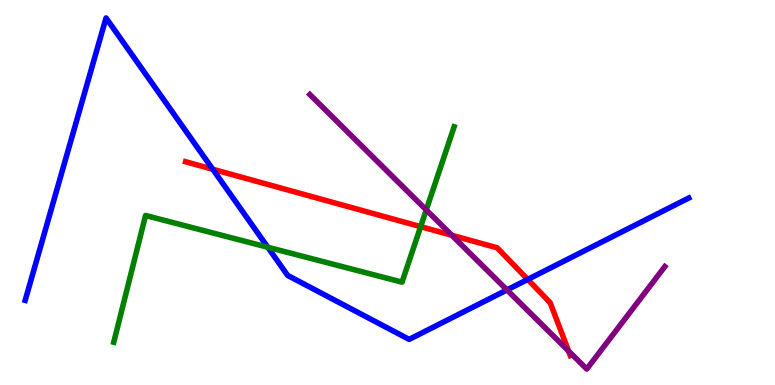[{'lines': ['blue', 'red'], 'intersections': [{'x': 2.75, 'y': 5.6}, {'x': 6.81, 'y': 2.74}]}, {'lines': ['green', 'red'], 'intersections': [{'x': 5.43, 'y': 4.11}]}, {'lines': ['purple', 'red'], 'intersections': [{'x': 5.83, 'y': 3.89}, {'x': 7.34, 'y': 0.883}]}, {'lines': ['blue', 'green'], 'intersections': [{'x': 3.46, 'y': 3.58}]}, {'lines': ['blue', 'purple'], 'intersections': [{'x': 6.54, 'y': 2.47}]}, {'lines': ['green', 'purple'], 'intersections': [{'x': 5.5, 'y': 4.55}]}]